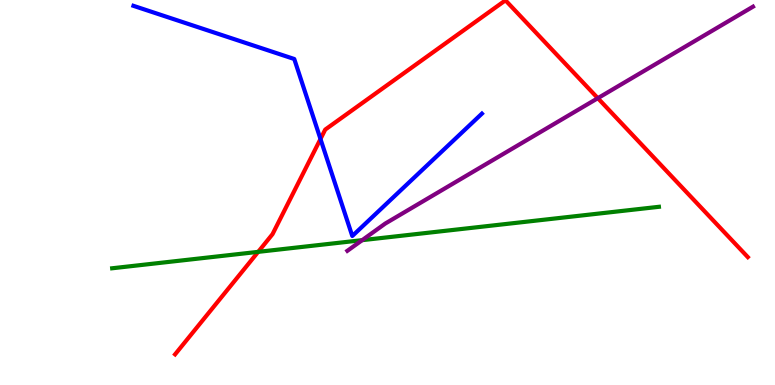[{'lines': ['blue', 'red'], 'intersections': [{'x': 4.14, 'y': 6.39}]}, {'lines': ['green', 'red'], 'intersections': [{'x': 3.33, 'y': 3.46}]}, {'lines': ['purple', 'red'], 'intersections': [{'x': 7.71, 'y': 7.45}]}, {'lines': ['blue', 'green'], 'intersections': []}, {'lines': ['blue', 'purple'], 'intersections': []}, {'lines': ['green', 'purple'], 'intersections': [{'x': 4.67, 'y': 3.76}]}]